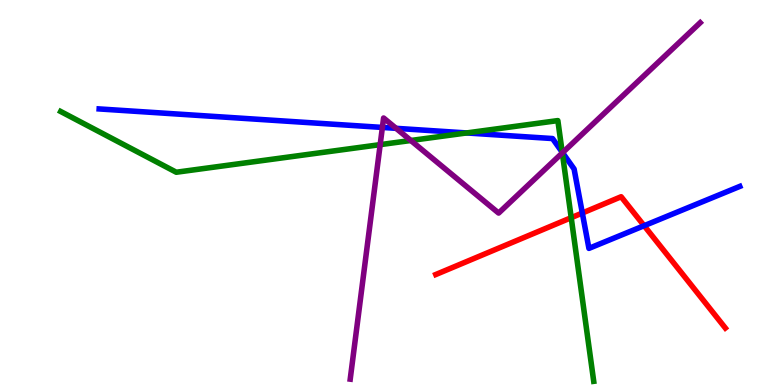[{'lines': ['blue', 'red'], 'intersections': [{'x': 7.51, 'y': 4.47}, {'x': 8.31, 'y': 4.14}]}, {'lines': ['green', 'red'], 'intersections': [{'x': 7.37, 'y': 4.35}]}, {'lines': ['purple', 'red'], 'intersections': []}, {'lines': ['blue', 'green'], 'intersections': [{'x': 6.02, 'y': 6.55}, {'x': 7.25, 'y': 6.05}]}, {'lines': ['blue', 'purple'], 'intersections': [{'x': 4.93, 'y': 6.69}, {'x': 5.11, 'y': 6.67}, {'x': 7.26, 'y': 6.03}]}, {'lines': ['green', 'purple'], 'intersections': [{'x': 4.91, 'y': 6.24}, {'x': 5.3, 'y': 6.35}, {'x': 7.26, 'y': 6.03}]}]